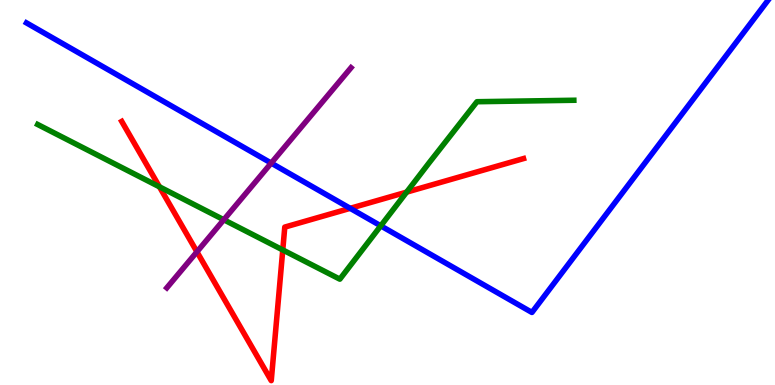[{'lines': ['blue', 'red'], 'intersections': [{'x': 4.52, 'y': 4.59}]}, {'lines': ['green', 'red'], 'intersections': [{'x': 2.06, 'y': 5.15}, {'x': 3.65, 'y': 3.51}, {'x': 5.25, 'y': 5.01}]}, {'lines': ['purple', 'red'], 'intersections': [{'x': 2.54, 'y': 3.46}]}, {'lines': ['blue', 'green'], 'intersections': [{'x': 4.91, 'y': 4.13}]}, {'lines': ['blue', 'purple'], 'intersections': [{'x': 3.5, 'y': 5.76}]}, {'lines': ['green', 'purple'], 'intersections': [{'x': 2.89, 'y': 4.29}]}]